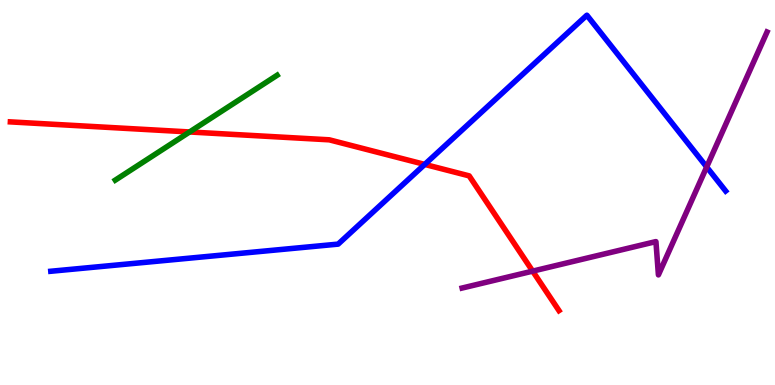[{'lines': ['blue', 'red'], 'intersections': [{'x': 5.48, 'y': 5.73}]}, {'lines': ['green', 'red'], 'intersections': [{'x': 2.45, 'y': 6.57}]}, {'lines': ['purple', 'red'], 'intersections': [{'x': 6.87, 'y': 2.96}]}, {'lines': ['blue', 'green'], 'intersections': []}, {'lines': ['blue', 'purple'], 'intersections': [{'x': 9.12, 'y': 5.66}]}, {'lines': ['green', 'purple'], 'intersections': []}]